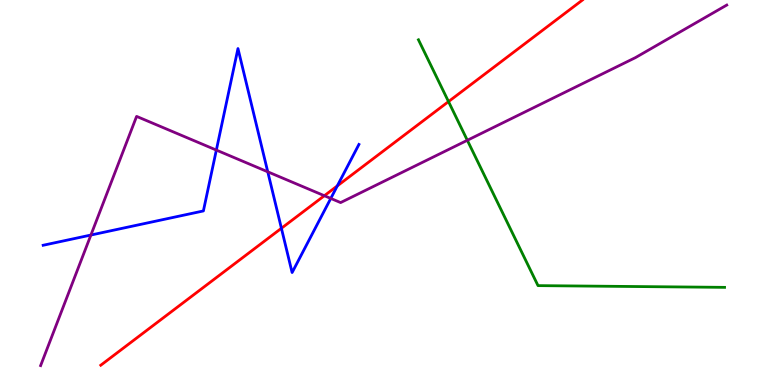[{'lines': ['blue', 'red'], 'intersections': [{'x': 3.63, 'y': 4.07}, {'x': 4.35, 'y': 5.17}]}, {'lines': ['green', 'red'], 'intersections': [{'x': 5.79, 'y': 7.36}]}, {'lines': ['purple', 'red'], 'intersections': [{'x': 4.19, 'y': 4.92}]}, {'lines': ['blue', 'green'], 'intersections': []}, {'lines': ['blue', 'purple'], 'intersections': [{'x': 1.17, 'y': 3.9}, {'x': 2.79, 'y': 6.1}, {'x': 3.45, 'y': 5.54}, {'x': 4.27, 'y': 4.85}]}, {'lines': ['green', 'purple'], 'intersections': [{'x': 6.03, 'y': 6.36}]}]